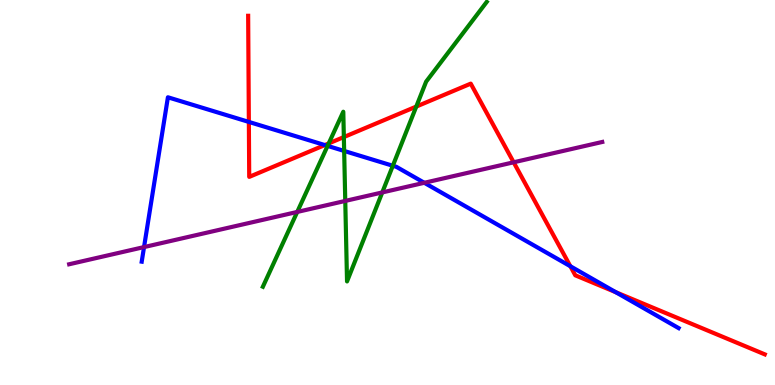[{'lines': ['blue', 'red'], 'intersections': [{'x': 3.21, 'y': 6.83}, {'x': 4.19, 'y': 6.23}, {'x': 7.36, 'y': 3.08}, {'x': 7.95, 'y': 2.41}]}, {'lines': ['green', 'red'], 'intersections': [{'x': 4.24, 'y': 6.27}, {'x': 4.44, 'y': 6.44}, {'x': 5.37, 'y': 7.23}]}, {'lines': ['purple', 'red'], 'intersections': [{'x': 6.63, 'y': 5.78}]}, {'lines': ['blue', 'green'], 'intersections': [{'x': 4.23, 'y': 6.21}, {'x': 4.44, 'y': 6.08}, {'x': 5.07, 'y': 5.69}]}, {'lines': ['blue', 'purple'], 'intersections': [{'x': 1.86, 'y': 3.58}, {'x': 5.47, 'y': 5.25}]}, {'lines': ['green', 'purple'], 'intersections': [{'x': 3.84, 'y': 4.5}, {'x': 4.45, 'y': 4.78}, {'x': 4.93, 'y': 5.0}]}]